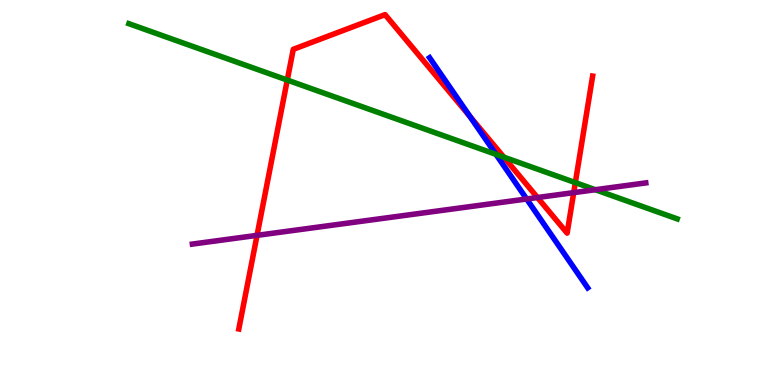[{'lines': ['blue', 'red'], 'intersections': [{'x': 6.07, 'y': 6.97}]}, {'lines': ['green', 'red'], 'intersections': [{'x': 3.71, 'y': 7.92}, {'x': 6.5, 'y': 5.92}, {'x': 7.42, 'y': 5.26}]}, {'lines': ['purple', 'red'], 'intersections': [{'x': 3.32, 'y': 3.89}, {'x': 6.93, 'y': 4.87}, {'x': 7.4, 'y': 5.0}]}, {'lines': ['blue', 'green'], 'intersections': [{'x': 6.4, 'y': 5.99}]}, {'lines': ['blue', 'purple'], 'intersections': [{'x': 6.8, 'y': 4.83}]}, {'lines': ['green', 'purple'], 'intersections': [{'x': 7.68, 'y': 5.07}]}]